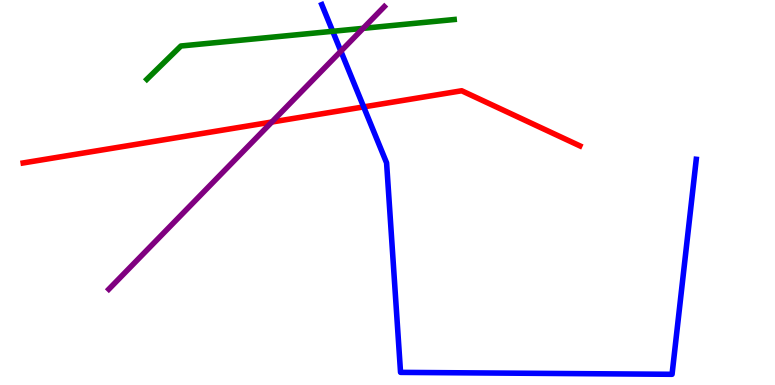[{'lines': ['blue', 'red'], 'intersections': [{'x': 4.69, 'y': 7.22}]}, {'lines': ['green', 'red'], 'intersections': []}, {'lines': ['purple', 'red'], 'intersections': [{'x': 3.51, 'y': 6.83}]}, {'lines': ['blue', 'green'], 'intersections': [{'x': 4.29, 'y': 9.19}]}, {'lines': ['blue', 'purple'], 'intersections': [{'x': 4.4, 'y': 8.67}]}, {'lines': ['green', 'purple'], 'intersections': [{'x': 4.69, 'y': 9.26}]}]